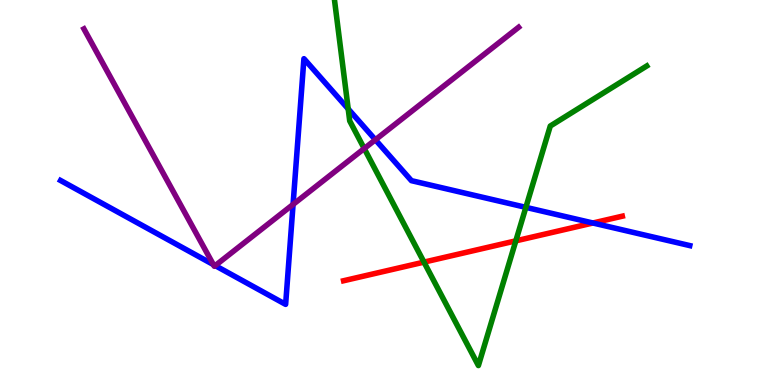[{'lines': ['blue', 'red'], 'intersections': [{'x': 7.65, 'y': 4.21}]}, {'lines': ['green', 'red'], 'intersections': [{'x': 5.47, 'y': 3.19}, {'x': 6.66, 'y': 3.74}]}, {'lines': ['purple', 'red'], 'intersections': []}, {'lines': ['blue', 'green'], 'intersections': [{'x': 4.49, 'y': 7.17}, {'x': 6.79, 'y': 4.61}]}, {'lines': ['blue', 'purple'], 'intersections': [{'x': 2.75, 'y': 3.13}, {'x': 2.78, 'y': 3.1}, {'x': 3.78, 'y': 4.69}, {'x': 4.84, 'y': 6.37}]}, {'lines': ['green', 'purple'], 'intersections': [{'x': 4.7, 'y': 6.14}]}]